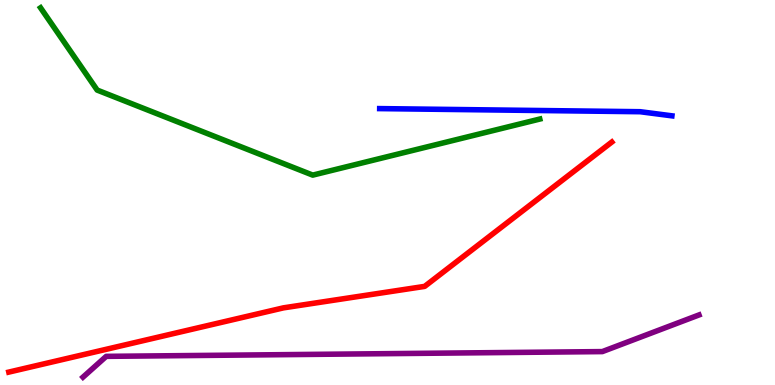[{'lines': ['blue', 'red'], 'intersections': []}, {'lines': ['green', 'red'], 'intersections': []}, {'lines': ['purple', 'red'], 'intersections': []}, {'lines': ['blue', 'green'], 'intersections': []}, {'lines': ['blue', 'purple'], 'intersections': []}, {'lines': ['green', 'purple'], 'intersections': []}]